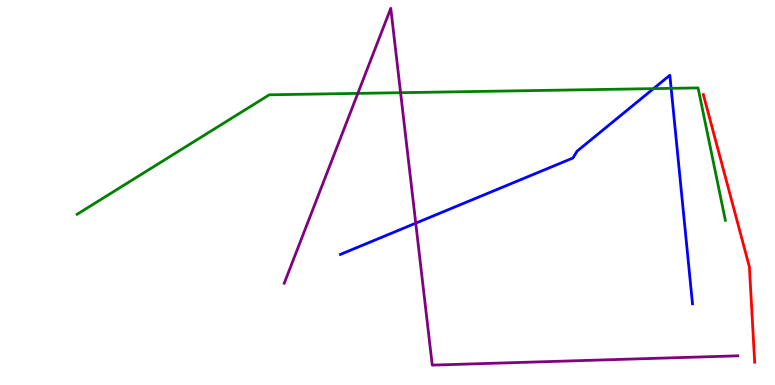[{'lines': ['blue', 'red'], 'intersections': []}, {'lines': ['green', 'red'], 'intersections': []}, {'lines': ['purple', 'red'], 'intersections': []}, {'lines': ['blue', 'green'], 'intersections': [{'x': 8.43, 'y': 7.7}, {'x': 8.66, 'y': 7.71}]}, {'lines': ['blue', 'purple'], 'intersections': [{'x': 5.36, 'y': 4.2}]}, {'lines': ['green', 'purple'], 'intersections': [{'x': 4.62, 'y': 7.57}, {'x': 5.17, 'y': 7.59}]}]